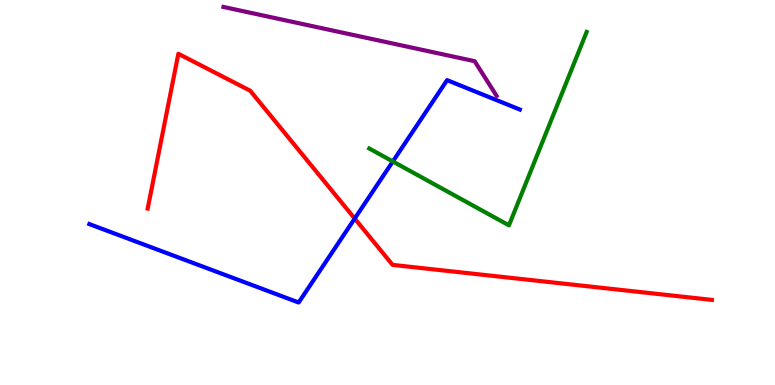[{'lines': ['blue', 'red'], 'intersections': [{'x': 4.58, 'y': 4.32}]}, {'lines': ['green', 'red'], 'intersections': []}, {'lines': ['purple', 'red'], 'intersections': []}, {'lines': ['blue', 'green'], 'intersections': [{'x': 5.07, 'y': 5.81}]}, {'lines': ['blue', 'purple'], 'intersections': []}, {'lines': ['green', 'purple'], 'intersections': []}]